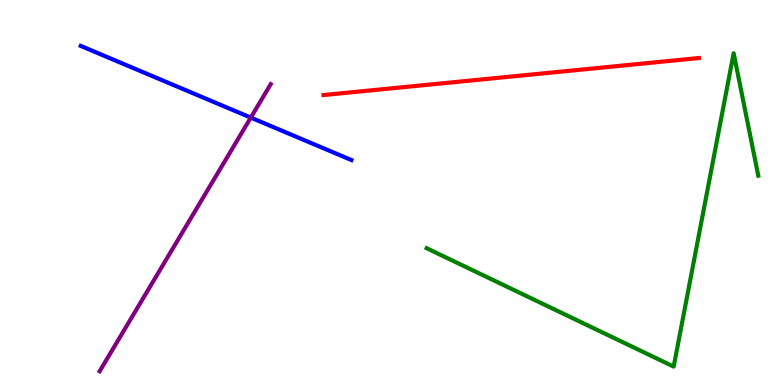[{'lines': ['blue', 'red'], 'intersections': []}, {'lines': ['green', 'red'], 'intersections': []}, {'lines': ['purple', 'red'], 'intersections': []}, {'lines': ['blue', 'green'], 'intersections': []}, {'lines': ['blue', 'purple'], 'intersections': [{'x': 3.24, 'y': 6.95}]}, {'lines': ['green', 'purple'], 'intersections': []}]